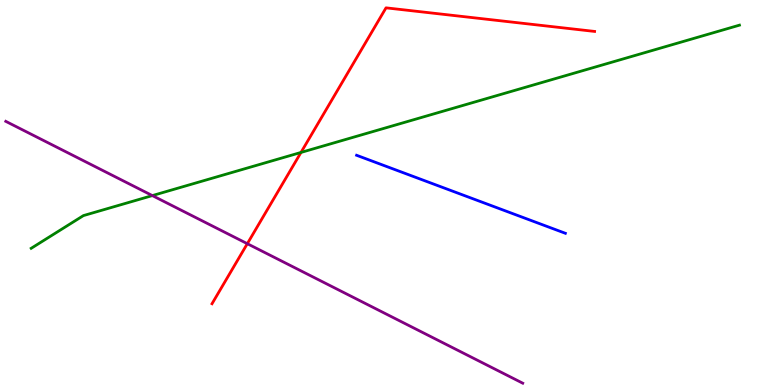[{'lines': ['blue', 'red'], 'intersections': []}, {'lines': ['green', 'red'], 'intersections': [{'x': 3.88, 'y': 6.04}]}, {'lines': ['purple', 'red'], 'intersections': [{'x': 3.19, 'y': 3.67}]}, {'lines': ['blue', 'green'], 'intersections': []}, {'lines': ['blue', 'purple'], 'intersections': []}, {'lines': ['green', 'purple'], 'intersections': [{'x': 1.97, 'y': 4.92}]}]